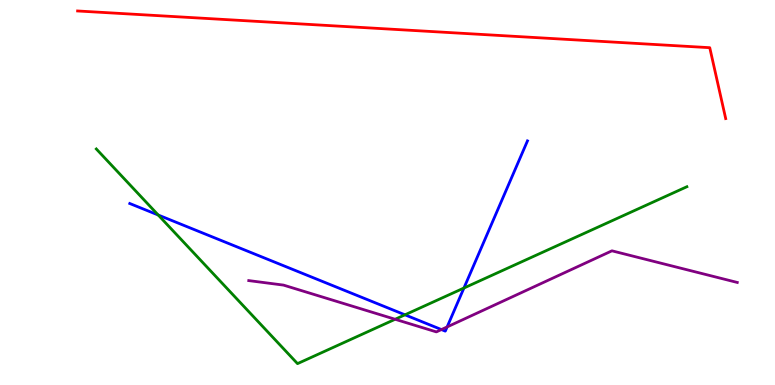[{'lines': ['blue', 'red'], 'intersections': []}, {'lines': ['green', 'red'], 'intersections': []}, {'lines': ['purple', 'red'], 'intersections': []}, {'lines': ['blue', 'green'], 'intersections': [{'x': 2.04, 'y': 4.42}, {'x': 5.23, 'y': 1.82}, {'x': 5.99, 'y': 2.52}]}, {'lines': ['blue', 'purple'], 'intersections': [{'x': 5.7, 'y': 1.44}, {'x': 5.77, 'y': 1.51}]}, {'lines': ['green', 'purple'], 'intersections': [{'x': 5.1, 'y': 1.71}]}]